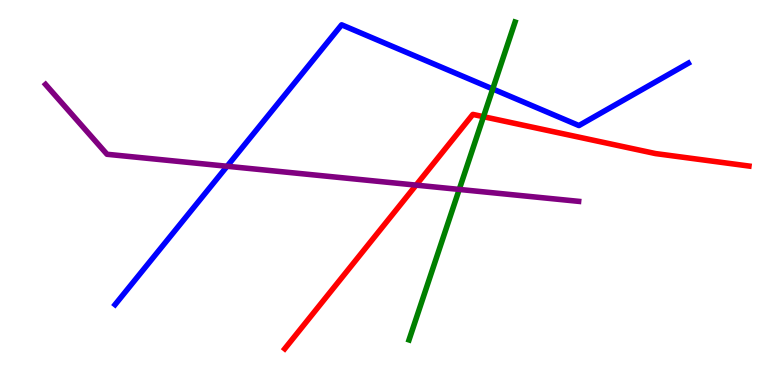[{'lines': ['blue', 'red'], 'intersections': []}, {'lines': ['green', 'red'], 'intersections': [{'x': 6.24, 'y': 6.97}]}, {'lines': ['purple', 'red'], 'intersections': [{'x': 5.37, 'y': 5.19}]}, {'lines': ['blue', 'green'], 'intersections': [{'x': 6.36, 'y': 7.69}]}, {'lines': ['blue', 'purple'], 'intersections': [{'x': 2.93, 'y': 5.68}]}, {'lines': ['green', 'purple'], 'intersections': [{'x': 5.93, 'y': 5.08}]}]